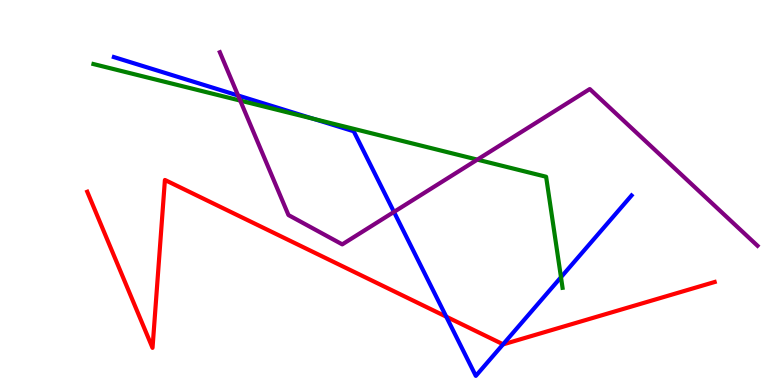[{'lines': ['blue', 'red'], 'intersections': [{'x': 5.76, 'y': 1.77}, {'x': 6.49, 'y': 1.06}]}, {'lines': ['green', 'red'], 'intersections': []}, {'lines': ['purple', 'red'], 'intersections': []}, {'lines': ['blue', 'green'], 'intersections': [{'x': 4.05, 'y': 6.91}, {'x': 7.24, 'y': 2.8}]}, {'lines': ['blue', 'purple'], 'intersections': [{'x': 3.07, 'y': 7.52}, {'x': 5.08, 'y': 4.5}]}, {'lines': ['green', 'purple'], 'intersections': [{'x': 3.1, 'y': 7.39}, {'x': 6.16, 'y': 5.85}]}]